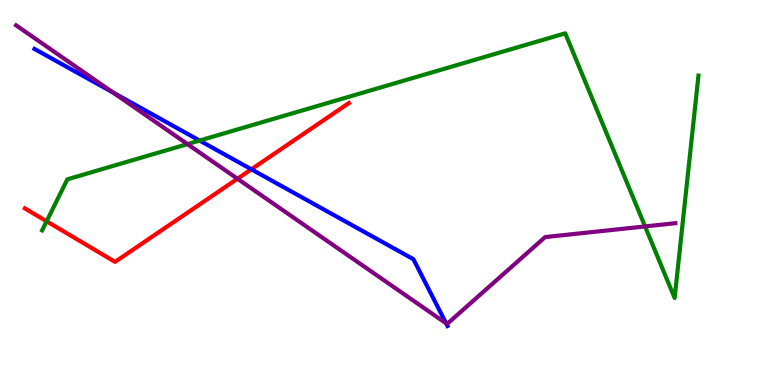[{'lines': ['blue', 'red'], 'intersections': [{'x': 3.24, 'y': 5.6}]}, {'lines': ['green', 'red'], 'intersections': [{'x': 0.601, 'y': 4.25}]}, {'lines': ['purple', 'red'], 'intersections': [{'x': 3.06, 'y': 5.36}]}, {'lines': ['blue', 'green'], 'intersections': [{'x': 2.58, 'y': 6.35}]}, {'lines': ['blue', 'purple'], 'intersections': [{'x': 1.46, 'y': 7.6}, {'x': 5.76, 'y': 1.6}]}, {'lines': ['green', 'purple'], 'intersections': [{'x': 2.42, 'y': 6.26}, {'x': 8.32, 'y': 4.12}]}]